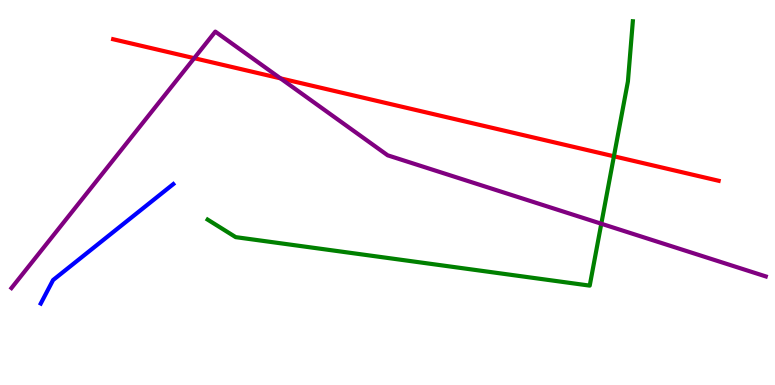[{'lines': ['blue', 'red'], 'intersections': []}, {'lines': ['green', 'red'], 'intersections': [{'x': 7.92, 'y': 5.94}]}, {'lines': ['purple', 'red'], 'intersections': [{'x': 2.51, 'y': 8.49}, {'x': 3.62, 'y': 7.97}]}, {'lines': ['blue', 'green'], 'intersections': []}, {'lines': ['blue', 'purple'], 'intersections': []}, {'lines': ['green', 'purple'], 'intersections': [{'x': 7.76, 'y': 4.19}]}]